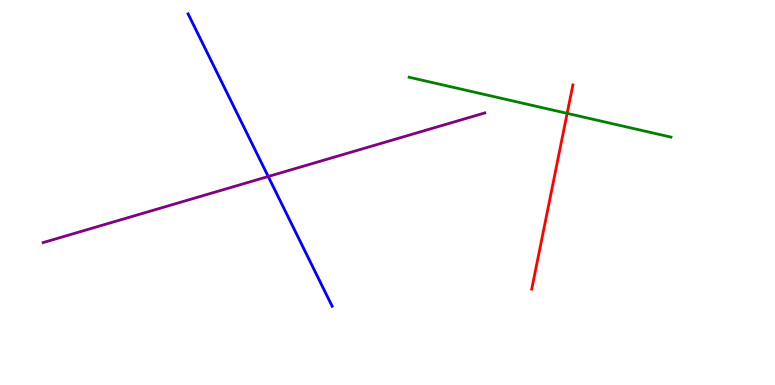[{'lines': ['blue', 'red'], 'intersections': []}, {'lines': ['green', 'red'], 'intersections': [{'x': 7.32, 'y': 7.06}]}, {'lines': ['purple', 'red'], 'intersections': []}, {'lines': ['blue', 'green'], 'intersections': []}, {'lines': ['blue', 'purple'], 'intersections': [{'x': 3.46, 'y': 5.42}]}, {'lines': ['green', 'purple'], 'intersections': []}]